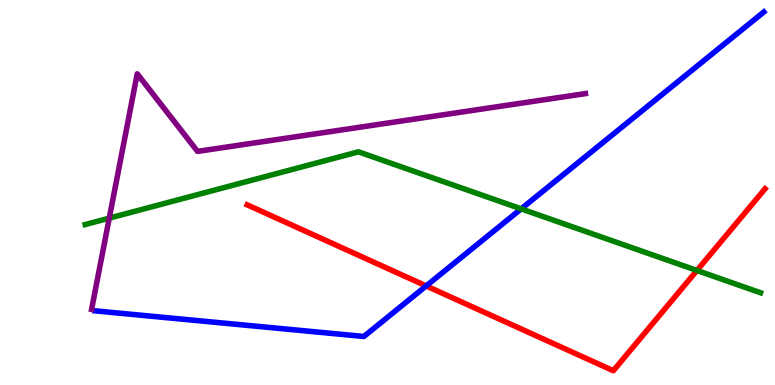[{'lines': ['blue', 'red'], 'intersections': [{'x': 5.5, 'y': 2.57}]}, {'lines': ['green', 'red'], 'intersections': [{'x': 8.99, 'y': 2.97}]}, {'lines': ['purple', 'red'], 'intersections': []}, {'lines': ['blue', 'green'], 'intersections': [{'x': 6.72, 'y': 4.58}]}, {'lines': ['blue', 'purple'], 'intersections': []}, {'lines': ['green', 'purple'], 'intersections': [{'x': 1.41, 'y': 4.33}]}]